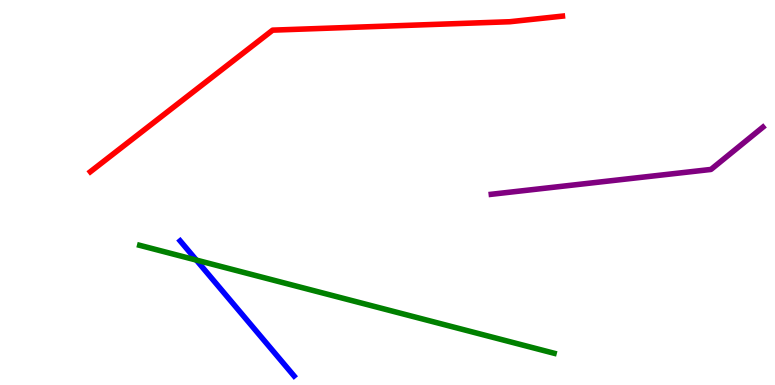[{'lines': ['blue', 'red'], 'intersections': []}, {'lines': ['green', 'red'], 'intersections': []}, {'lines': ['purple', 'red'], 'intersections': []}, {'lines': ['blue', 'green'], 'intersections': [{'x': 2.53, 'y': 3.24}]}, {'lines': ['blue', 'purple'], 'intersections': []}, {'lines': ['green', 'purple'], 'intersections': []}]